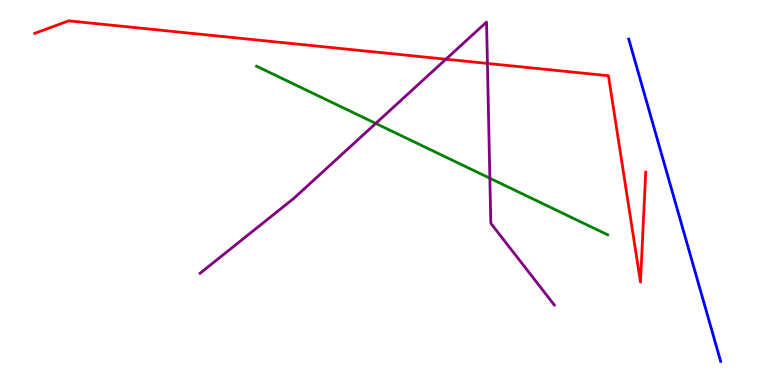[{'lines': ['blue', 'red'], 'intersections': []}, {'lines': ['green', 'red'], 'intersections': []}, {'lines': ['purple', 'red'], 'intersections': [{'x': 5.75, 'y': 8.46}, {'x': 6.29, 'y': 8.35}]}, {'lines': ['blue', 'green'], 'intersections': []}, {'lines': ['blue', 'purple'], 'intersections': []}, {'lines': ['green', 'purple'], 'intersections': [{'x': 4.85, 'y': 6.79}, {'x': 6.32, 'y': 5.37}]}]